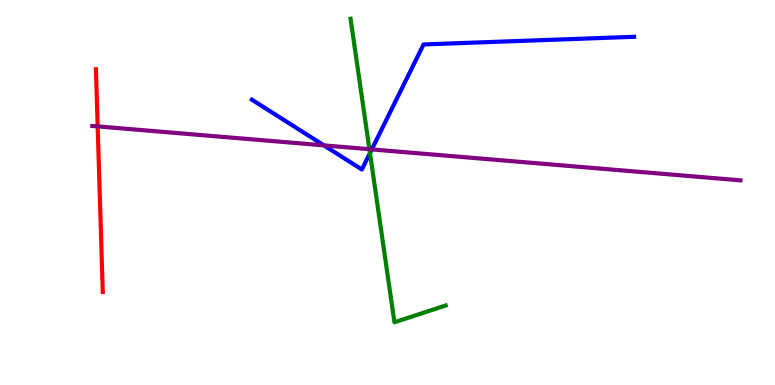[{'lines': ['blue', 'red'], 'intersections': []}, {'lines': ['green', 'red'], 'intersections': []}, {'lines': ['purple', 'red'], 'intersections': [{'x': 1.26, 'y': 6.72}]}, {'lines': ['blue', 'green'], 'intersections': [{'x': 4.77, 'y': 6.02}]}, {'lines': ['blue', 'purple'], 'intersections': [{'x': 4.18, 'y': 6.22}, {'x': 4.8, 'y': 6.12}]}, {'lines': ['green', 'purple'], 'intersections': [{'x': 4.77, 'y': 6.12}]}]